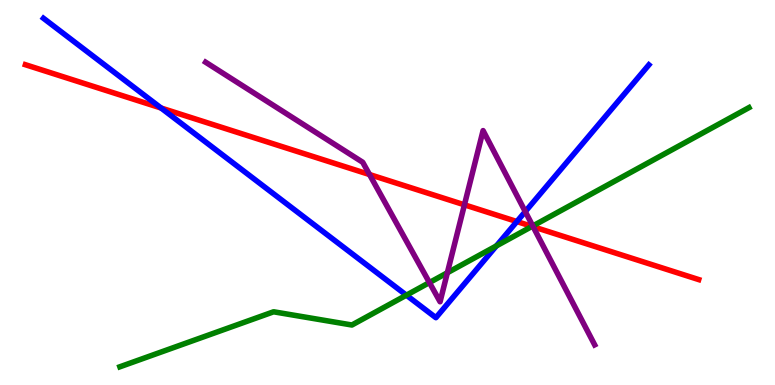[{'lines': ['blue', 'red'], 'intersections': [{'x': 2.08, 'y': 7.19}, {'x': 6.67, 'y': 4.25}]}, {'lines': ['green', 'red'], 'intersections': [{'x': 6.86, 'y': 4.12}]}, {'lines': ['purple', 'red'], 'intersections': [{'x': 4.77, 'y': 5.47}, {'x': 5.99, 'y': 4.68}, {'x': 6.88, 'y': 4.11}]}, {'lines': ['blue', 'green'], 'intersections': [{'x': 5.24, 'y': 2.33}, {'x': 6.4, 'y': 3.61}]}, {'lines': ['blue', 'purple'], 'intersections': [{'x': 6.78, 'y': 4.5}]}, {'lines': ['green', 'purple'], 'intersections': [{'x': 5.54, 'y': 2.66}, {'x': 5.77, 'y': 2.92}, {'x': 6.87, 'y': 4.13}]}]